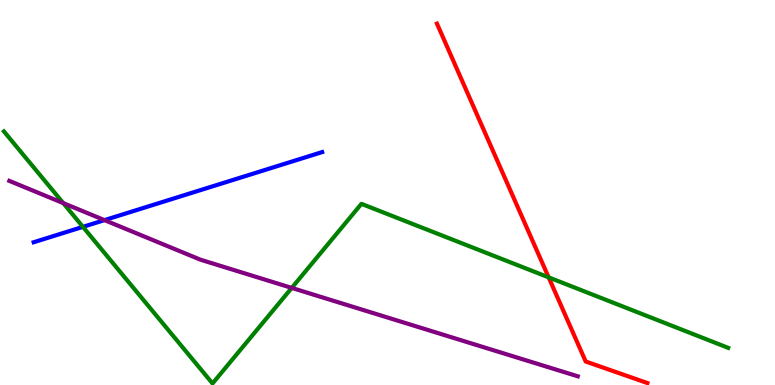[{'lines': ['blue', 'red'], 'intersections': []}, {'lines': ['green', 'red'], 'intersections': [{'x': 7.08, 'y': 2.8}]}, {'lines': ['purple', 'red'], 'intersections': []}, {'lines': ['blue', 'green'], 'intersections': [{'x': 1.07, 'y': 4.11}]}, {'lines': ['blue', 'purple'], 'intersections': [{'x': 1.35, 'y': 4.28}]}, {'lines': ['green', 'purple'], 'intersections': [{'x': 0.816, 'y': 4.72}, {'x': 3.76, 'y': 2.52}]}]